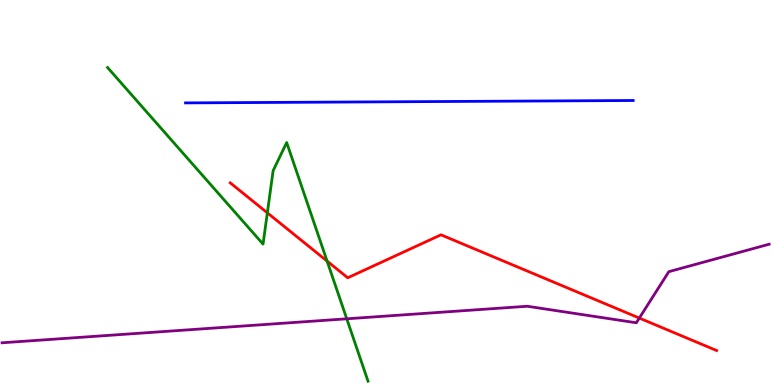[{'lines': ['blue', 'red'], 'intersections': []}, {'lines': ['green', 'red'], 'intersections': [{'x': 3.45, 'y': 4.47}, {'x': 4.22, 'y': 3.22}]}, {'lines': ['purple', 'red'], 'intersections': [{'x': 8.25, 'y': 1.74}]}, {'lines': ['blue', 'green'], 'intersections': []}, {'lines': ['blue', 'purple'], 'intersections': []}, {'lines': ['green', 'purple'], 'intersections': [{'x': 4.47, 'y': 1.72}]}]